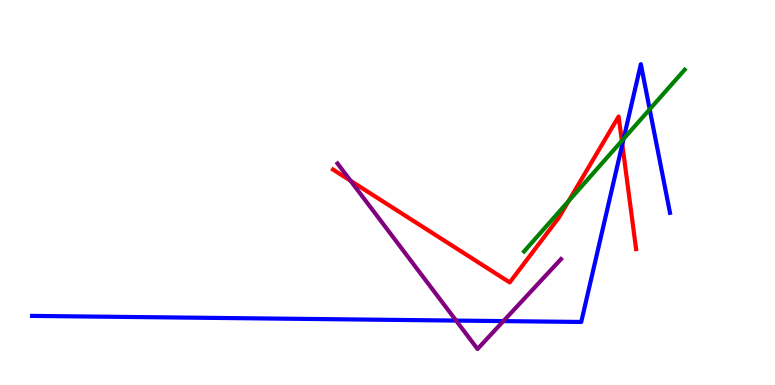[{'lines': ['blue', 'red'], 'intersections': [{'x': 8.03, 'y': 6.25}]}, {'lines': ['green', 'red'], 'intersections': [{'x': 7.34, 'y': 4.78}, {'x': 8.02, 'y': 6.34}]}, {'lines': ['purple', 'red'], 'intersections': [{'x': 4.52, 'y': 5.31}]}, {'lines': ['blue', 'green'], 'intersections': [{'x': 8.05, 'y': 6.39}, {'x': 8.38, 'y': 7.16}]}, {'lines': ['blue', 'purple'], 'intersections': [{'x': 5.89, 'y': 1.67}, {'x': 6.5, 'y': 1.66}]}, {'lines': ['green', 'purple'], 'intersections': []}]